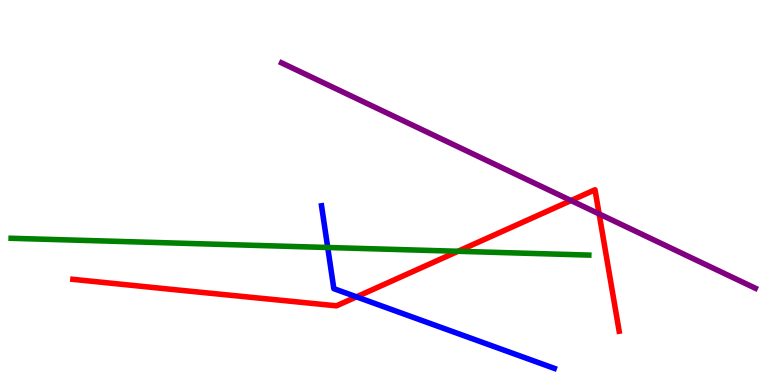[{'lines': ['blue', 'red'], 'intersections': [{'x': 4.6, 'y': 2.29}]}, {'lines': ['green', 'red'], 'intersections': [{'x': 5.91, 'y': 3.47}]}, {'lines': ['purple', 'red'], 'intersections': [{'x': 7.37, 'y': 4.79}, {'x': 7.73, 'y': 4.44}]}, {'lines': ['blue', 'green'], 'intersections': [{'x': 4.23, 'y': 3.57}]}, {'lines': ['blue', 'purple'], 'intersections': []}, {'lines': ['green', 'purple'], 'intersections': []}]